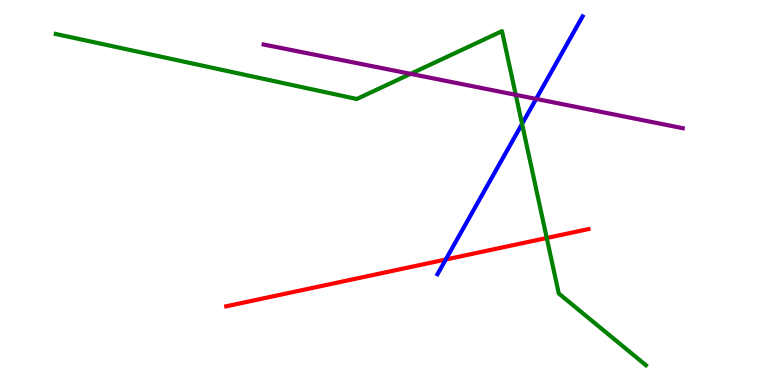[{'lines': ['blue', 'red'], 'intersections': [{'x': 5.75, 'y': 3.26}]}, {'lines': ['green', 'red'], 'intersections': [{'x': 7.05, 'y': 3.82}]}, {'lines': ['purple', 'red'], 'intersections': []}, {'lines': ['blue', 'green'], 'intersections': [{'x': 6.74, 'y': 6.78}]}, {'lines': ['blue', 'purple'], 'intersections': [{'x': 6.92, 'y': 7.43}]}, {'lines': ['green', 'purple'], 'intersections': [{'x': 5.3, 'y': 8.08}, {'x': 6.66, 'y': 7.54}]}]